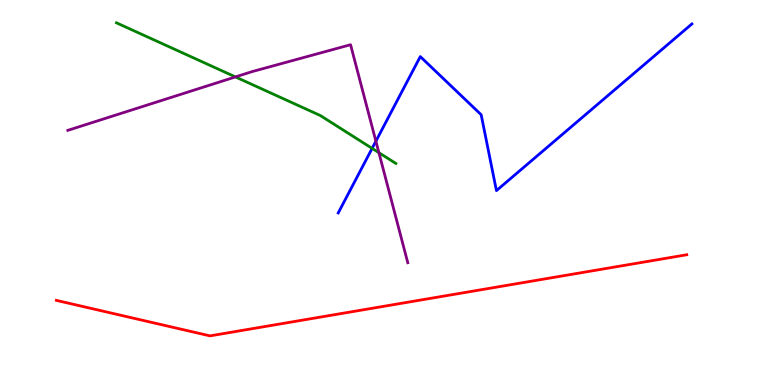[{'lines': ['blue', 'red'], 'intersections': []}, {'lines': ['green', 'red'], 'intersections': []}, {'lines': ['purple', 'red'], 'intersections': []}, {'lines': ['blue', 'green'], 'intersections': [{'x': 4.8, 'y': 6.15}]}, {'lines': ['blue', 'purple'], 'intersections': [{'x': 4.85, 'y': 6.33}]}, {'lines': ['green', 'purple'], 'intersections': [{'x': 3.04, 'y': 8.0}, {'x': 4.89, 'y': 6.03}]}]